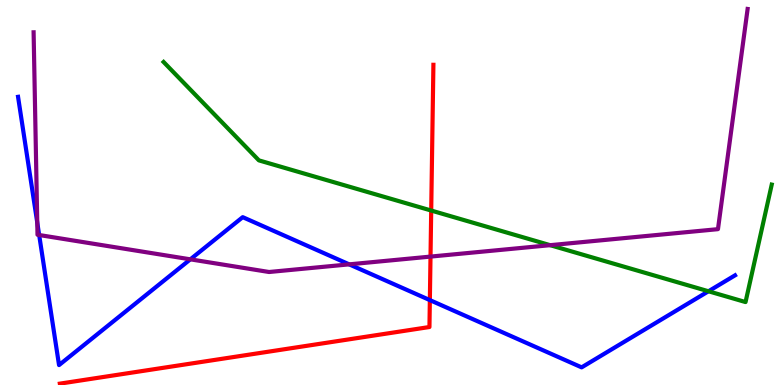[{'lines': ['blue', 'red'], 'intersections': [{'x': 5.55, 'y': 2.21}]}, {'lines': ['green', 'red'], 'intersections': [{'x': 5.56, 'y': 4.53}]}, {'lines': ['purple', 'red'], 'intersections': [{'x': 5.55, 'y': 3.34}]}, {'lines': ['blue', 'green'], 'intersections': [{'x': 9.14, 'y': 2.43}]}, {'lines': ['blue', 'purple'], 'intersections': [{'x': 0.481, 'y': 4.22}, {'x': 0.505, 'y': 3.9}, {'x': 2.46, 'y': 3.26}, {'x': 4.51, 'y': 3.13}]}, {'lines': ['green', 'purple'], 'intersections': [{'x': 7.1, 'y': 3.63}]}]